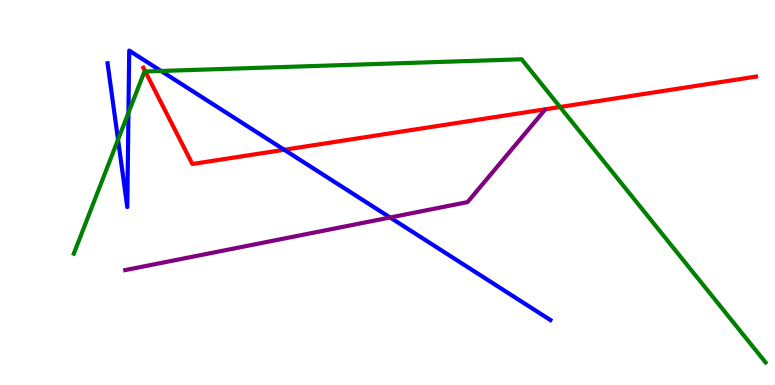[{'lines': ['blue', 'red'], 'intersections': [{'x': 3.67, 'y': 6.11}]}, {'lines': ['green', 'red'], 'intersections': [{'x': 1.87, 'y': 8.14}, {'x': 7.23, 'y': 7.22}]}, {'lines': ['purple', 'red'], 'intersections': []}, {'lines': ['blue', 'green'], 'intersections': [{'x': 1.52, 'y': 6.37}, {'x': 1.66, 'y': 7.07}, {'x': 2.08, 'y': 8.16}]}, {'lines': ['blue', 'purple'], 'intersections': [{'x': 5.03, 'y': 4.35}]}, {'lines': ['green', 'purple'], 'intersections': []}]